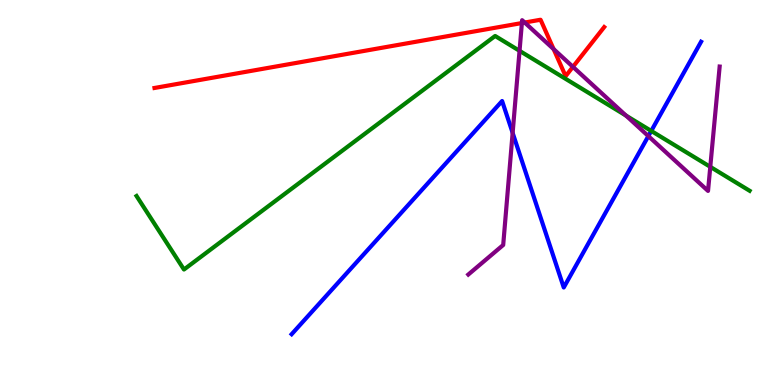[{'lines': ['blue', 'red'], 'intersections': []}, {'lines': ['green', 'red'], 'intersections': []}, {'lines': ['purple', 'red'], 'intersections': [{'x': 6.73, 'y': 9.4}, {'x': 6.77, 'y': 9.41}, {'x': 7.14, 'y': 8.72}, {'x': 7.39, 'y': 8.26}]}, {'lines': ['blue', 'green'], 'intersections': [{'x': 8.4, 'y': 6.6}]}, {'lines': ['blue', 'purple'], 'intersections': [{'x': 6.61, 'y': 6.55}, {'x': 8.37, 'y': 6.46}]}, {'lines': ['green', 'purple'], 'intersections': [{'x': 6.7, 'y': 8.68}, {'x': 8.08, 'y': 7.0}, {'x': 9.16, 'y': 5.67}]}]